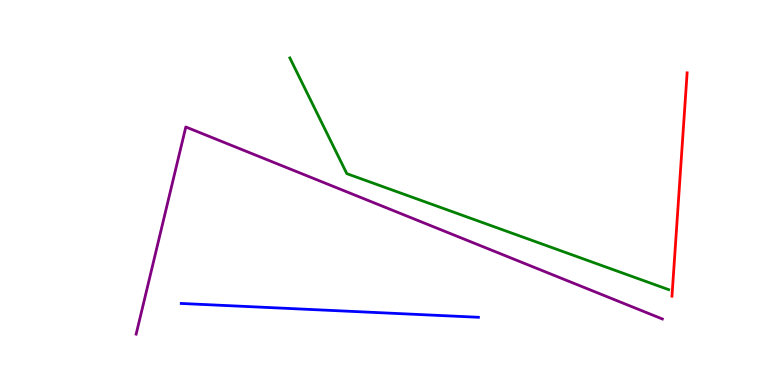[{'lines': ['blue', 'red'], 'intersections': []}, {'lines': ['green', 'red'], 'intersections': []}, {'lines': ['purple', 'red'], 'intersections': []}, {'lines': ['blue', 'green'], 'intersections': []}, {'lines': ['blue', 'purple'], 'intersections': []}, {'lines': ['green', 'purple'], 'intersections': []}]